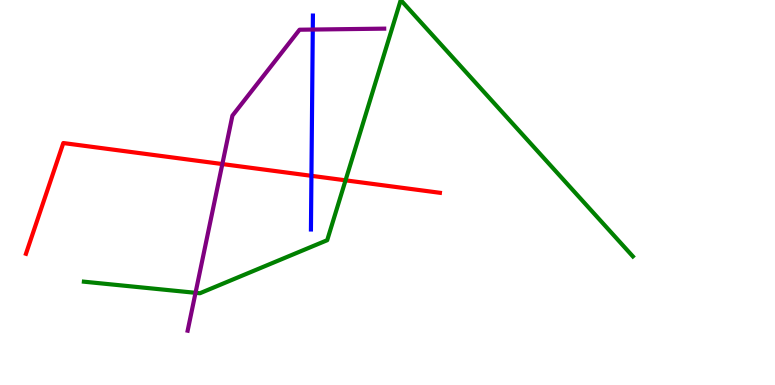[{'lines': ['blue', 'red'], 'intersections': [{'x': 4.02, 'y': 5.43}]}, {'lines': ['green', 'red'], 'intersections': [{'x': 4.46, 'y': 5.32}]}, {'lines': ['purple', 'red'], 'intersections': [{'x': 2.87, 'y': 5.74}]}, {'lines': ['blue', 'green'], 'intersections': []}, {'lines': ['blue', 'purple'], 'intersections': [{'x': 4.04, 'y': 9.23}]}, {'lines': ['green', 'purple'], 'intersections': [{'x': 2.52, 'y': 2.39}]}]